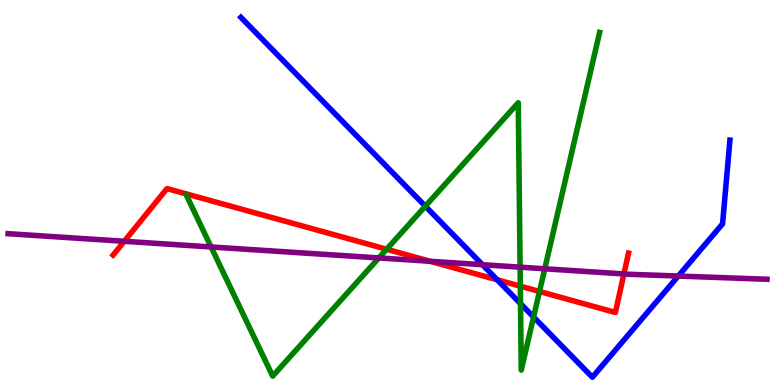[{'lines': ['blue', 'red'], 'intersections': [{'x': 6.42, 'y': 2.73}]}, {'lines': ['green', 'red'], 'intersections': [{'x': 4.99, 'y': 3.53}, {'x': 6.71, 'y': 2.57}, {'x': 6.96, 'y': 2.43}]}, {'lines': ['purple', 'red'], 'intersections': [{'x': 1.6, 'y': 3.73}, {'x': 5.55, 'y': 3.21}, {'x': 8.05, 'y': 2.88}]}, {'lines': ['blue', 'green'], 'intersections': [{'x': 5.49, 'y': 4.64}, {'x': 6.72, 'y': 2.11}, {'x': 6.88, 'y': 1.77}]}, {'lines': ['blue', 'purple'], 'intersections': [{'x': 6.23, 'y': 3.12}, {'x': 8.75, 'y': 2.83}]}, {'lines': ['green', 'purple'], 'intersections': [{'x': 2.72, 'y': 3.59}, {'x': 4.89, 'y': 3.3}, {'x': 6.71, 'y': 3.06}, {'x': 7.03, 'y': 3.02}]}]